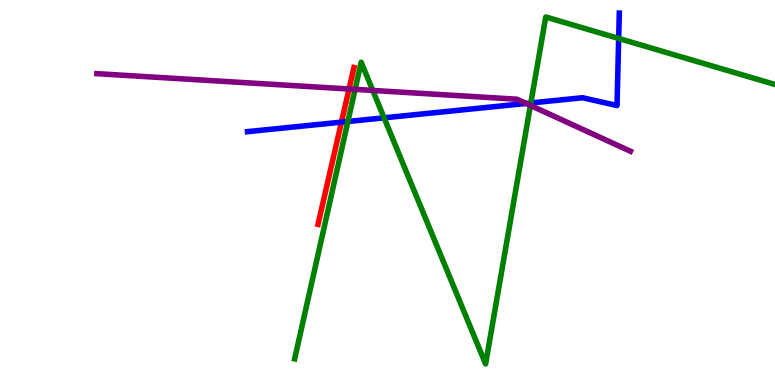[{'lines': ['blue', 'red'], 'intersections': [{'x': 4.41, 'y': 6.83}]}, {'lines': ['green', 'red'], 'intersections': []}, {'lines': ['purple', 'red'], 'intersections': [{'x': 4.5, 'y': 7.69}]}, {'lines': ['blue', 'green'], 'intersections': [{'x': 4.49, 'y': 6.84}, {'x': 4.96, 'y': 6.94}, {'x': 6.85, 'y': 7.33}, {'x': 7.98, 'y': 9.0}]}, {'lines': ['blue', 'purple'], 'intersections': [{'x': 6.79, 'y': 7.31}]}, {'lines': ['green', 'purple'], 'intersections': [{'x': 4.58, 'y': 7.68}, {'x': 4.81, 'y': 7.65}, {'x': 6.84, 'y': 7.26}]}]